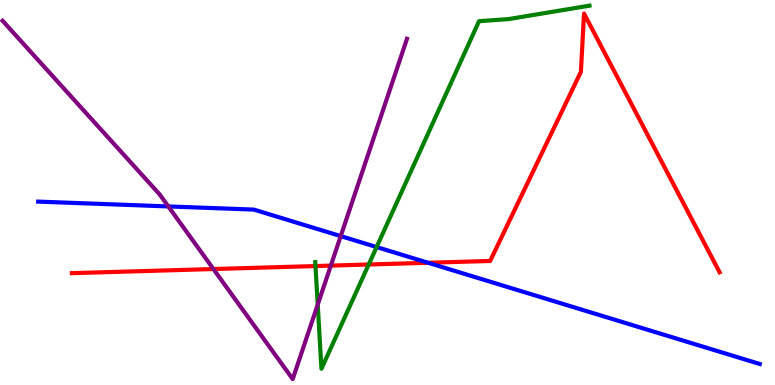[{'lines': ['blue', 'red'], 'intersections': [{'x': 5.52, 'y': 3.17}]}, {'lines': ['green', 'red'], 'intersections': [{'x': 4.07, 'y': 3.09}, {'x': 4.76, 'y': 3.13}]}, {'lines': ['purple', 'red'], 'intersections': [{'x': 2.75, 'y': 3.01}, {'x': 4.27, 'y': 3.1}]}, {'lines': ['blue', 'green'], 'intersections': [{'x': 4.86, 'y': 3.58}]}, {'lines': ['blue', 'purple'], 'intersections': [{'x': 2.17, 'y': 4.64}, {'x': 4.4, 'y': 3.87}]}, {'lines': ['green', 'purple'], 'intersections': [{'x': 4.1, 'y': 2.09}]}]